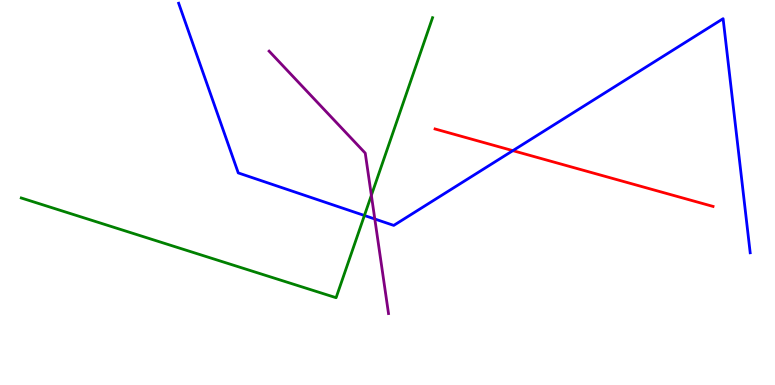[{'lines': ['blue', 'red'], 'intersections': [{'x': 6.62, 'y': 6.09}]}, {'lines': ['green', 'red'], 'intersections': []}, {'lines': ['purple', 'red'], 'intersections': []}, {'lines': ['blue', 'green'], 'intersections': [{'x': 4.7, 'y': 4.4}]}, {'lines': ['blue', 'purple'], 'intersections': [{'x': 4.84, 'y': 4.31}]}, {'lines': ['green', 'purple'], 'intersections': [{'x': 4.79, 'y': 4.93}]}]